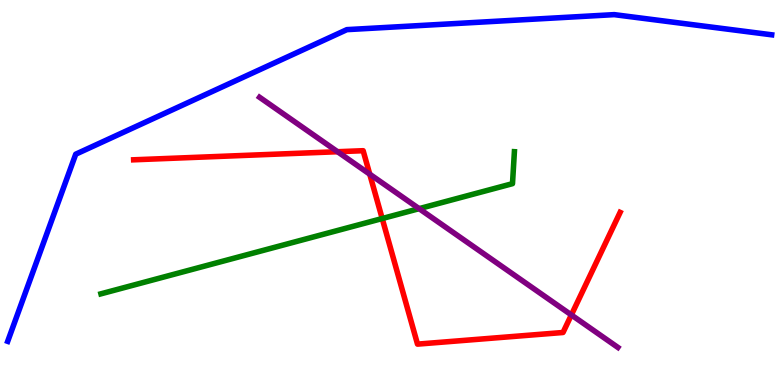[{'lines': ['blue', 'red'], 'intersections': []}, {'lines': ['green', 'red'], 'intersections': [{'x': 4.93, 'y': 4.32}]}, {'lines': ['purple', 'red'], 'intersections': [{'x': 4.36, 'y': 6.06}, {'x': 4.77, 'y': 5.48}, {'x': 7.37, 'y': 1.82}]}, {'lines': ['blue', 'green'], 'intersections': []}, {'lines': ['blue', 'purple'], 'intersections': []}, {'lines': ['green', 'purple'], 'intersections': [{'x': 5.41, 'y': 4.58}]}]